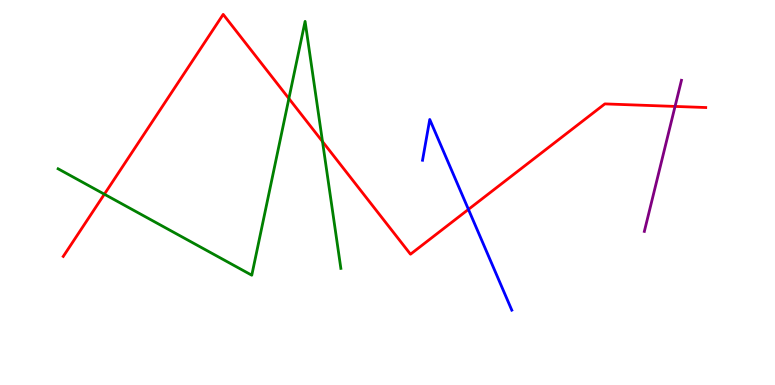[{'lines': ['blue', 'red'], 'intersections': [{'x': 6.04, 'y': 4.56}]}, {'lines': ['green', 'red'], 'intersections': [{'x': 1.35, 'y': 4.96}, {'x': 3.73, 'y': 7.44}, {'x': 4.16, 'y': 6.32}]}, {'lines': ['purple', 'red'], 'intersections': [{'x': 8.71, 'y': 7.24}]}, {'lines': ['blue', 'green'], 'intersections': []}, {'lines': ['blue', 'purple'], 'intersections': []}, {'lines': ['green', 'purple'], 'intersections': []}]